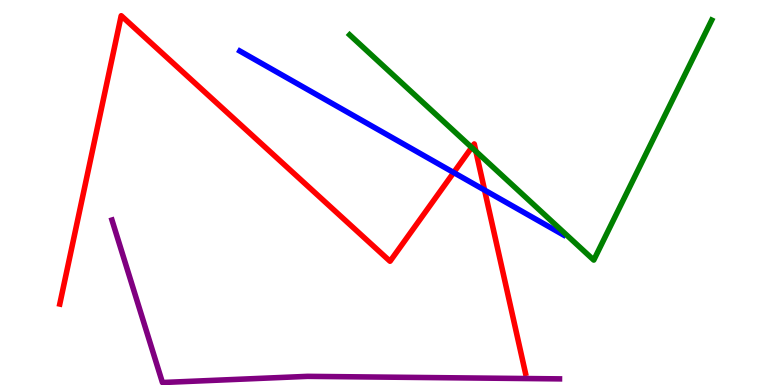[{'lines': ['blue', 'red'], 'intersections': [{'x': 5.85, 'y': 5.52}, {'x': 6.25, 'y': 5.06}]}, {'lines': ['green', 'red'], 'intersections': [{'x': 6.09, 'y': 6.17}, {'x': 6.14, 'y': 6.07}]}, {'lines': ['purple', 'red'], 'intersections': []}, {'lines': ['blue', 'green'], 'intersections': []}, {'lines': ['blue', 'purple'], 'intersections': []}, {'lines': ['green', 'purple'], 'intersections': []}]